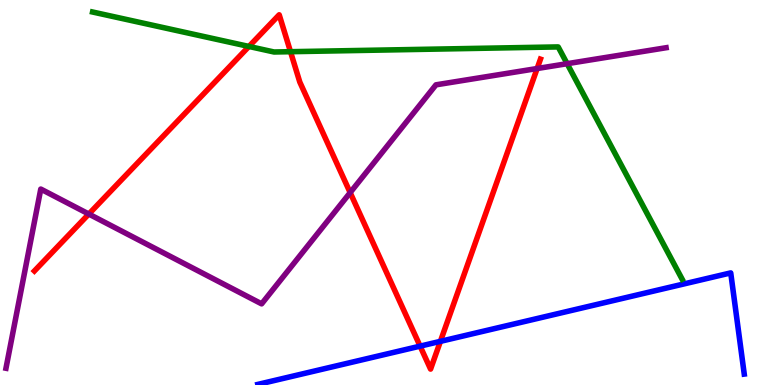[{'lines': ['blue', 'red'], 'intersections': [{'x': 5.42, 'y': 1.01}, {'x': 5.68, 'y': 1.13}]}, {'lines': ['green', 'red'], 'intersections': [{'x': 3.21, 'y': 8.79}, {'x': 3.75, 'y': 8.66}]}, {'lines': ['purple', 'red'], 'intersections': [{'x': 1.15, 'y': 4.44}, {'x': 4.52, 'y': 5.0}, {'x': 6.93, 'y': 8.22}]}, {'lines': ['blue', 'green'], 'intersections': []}, {'lines': ['blue', 'purple'], 'intersections': []}, {'lines': ['green', 'purple'], 'intersections': [{'x': 7.32, 'y': 8.35}]}]